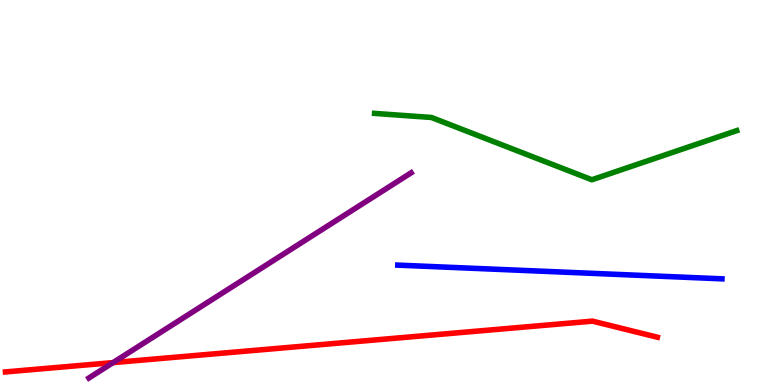[{'lines': ['blue', 'red'], 'intersections': []}, {'lines': ['green', 'red'], 'intersections': []}, {'lines': ['purple', 'red'], 'intersections': [{'x': 1.46, 'y': 0.581}]}, {'lines': ['blue', 'green'], 'intersections': []}, {'lines': ['blue', 'purple'], 'intersections': []}, {'lines': ['green', 'purple'], 'intersections': []}]